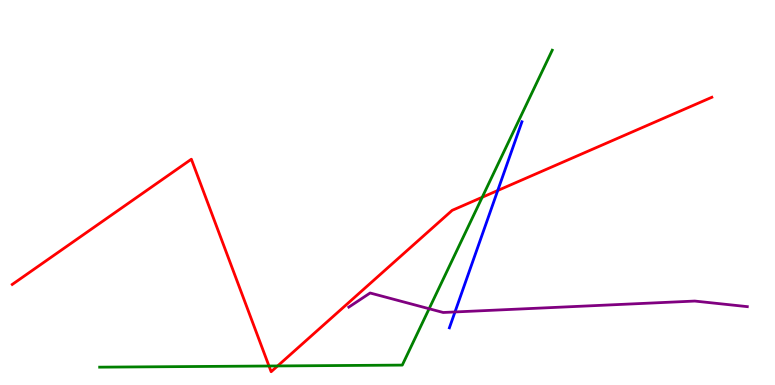[{'lines': ['blue', 'red'], 'intersections': [{'x': 6.42, 'y': 5.05}]}, {'lines': ['green', 'red'], 'intersections': [{'x': 3.47, 'y': 0.493}, {'x': 3.58, 'y': 0.495}, {'x': 6.22, 'y': 4.88}]}, {'lines': ['purple', 'red'], 'intersections': []}, {'lines': ['blue', 'green'], 'intersections': []}, {'lines': ['blue', 'purple'], 'intersections': [{'x': 5.87, 'y': 1.9}]}, {'lines': ['green', 'purple'], 'intersections': [{'x': 5.54, 'y': 1.98}]}]